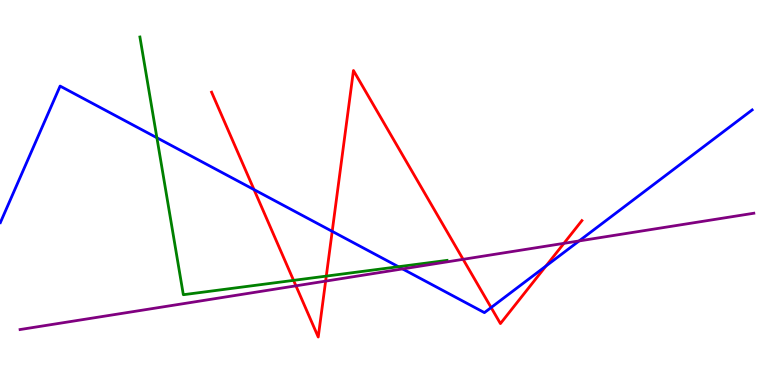[{'lines': ['blue', 'red'], 'intersections': [{'x': 3.28, 'y': 5.07}, {'x': 4.29, 'y': 3.99}, {'x': 6.34, 'y': 2.01}, {'x': 7.04, 'y': 3.09}]}, {'lines': ['green', 'red'], 'intersections': [{'x': 3.79, 'y': 2.72}, {'x': 4.21, 'y': 2.83}]}, {'lines': ['purple', 'red'], 'intersections': [{'x': 3.82, 'y': 2.58}, {'x': 4.2, 'y': 2.7}, {'x': 5.98, 'y': 3.26}, {'x': 7.28, 'y': 3.68}]}, {'lines': ['blue', 'green'], 'intersections': [{'x': 2.02, 'y': 6.42}, {'x': 5.14, 'y': 3.07}]}, {'lines': ['blue', 'purple'], 'intersections': [{'x': 5.19, 'y': 3.02}, {'x': 7.47, 'y': 3.74}]}, {'lines': ['green', 'purple'], 'intersections': []}]